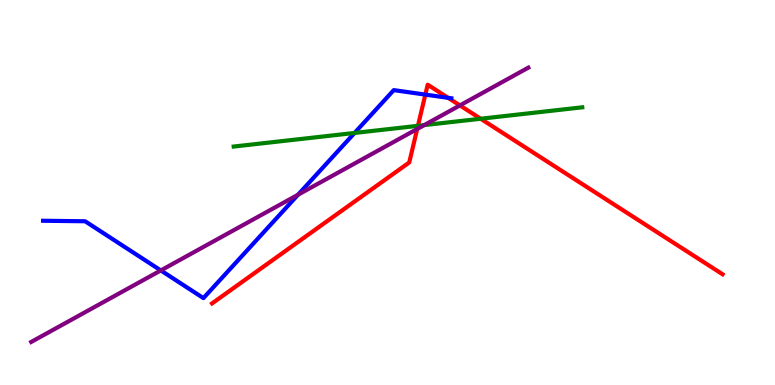[{'lines': ['blue', 'red'], 'intersections': [{'x': 5.49, 'y': 7.54}, {'x': 5.78, 'y': 7.46}]}, {'lines': ['green', 'red'], 'intersections': [{'x': 5.39, 'y': 6.73}, {'x': 6.2, 'y': 6.92}]}, {'lines': ['purple', 'red'], 'intersections': [{'x': 5.38, 'y': 6.65}, {'x': 5.93, 'y': 7.26}]}, {'lines': ['blue', 'green'], 'intersections': [{'x': 4.58, 'y': 6.55}]}, {'lines': ['blue', 'purple'], 'intersections': [{'x': 2.08, 'y': 2.98}, {'x': 3.85, 'y': 4.94}]}, {'lines': ['green', 'purple'], 'intersections': [{'x': 5.47, 'y': 6.75}]}]